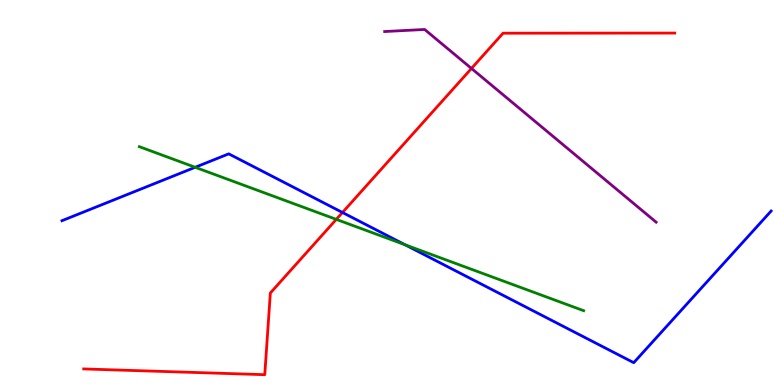[{'lines': ['blue', 'red'], 'intersections': [{'x': 4.42, 'y': 4.48}]}, {'lines': ['green', 'red'], 'intersections': [{'x': 4.34, 'y': 4.3}]}, {'lines': ['purple', 'red'], 'intersections': [{'x': 6.08, 'y': 8.22}]}, {'lines': ['blue', 'green'], 'intersections': [{'x': 2.52, 'y': 5.65}, {'x': 5.23, 'y': 3.64}]}, {'lines': ['blue', 'purple'], 'intersections': []}, {'lines': ['green', 'purple'], 'intersections': []}]